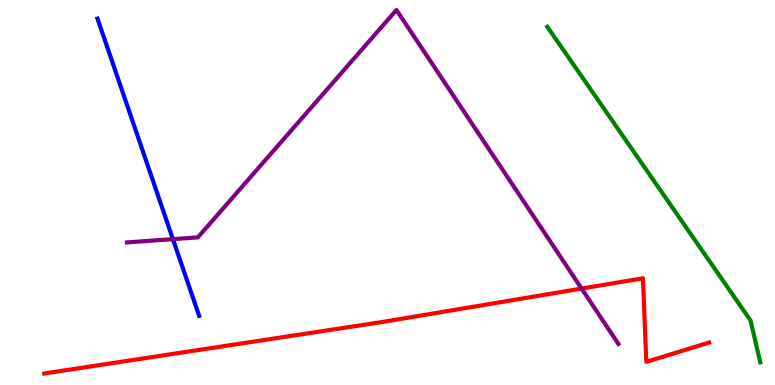[{'lines': ['blue', 'red'], 'intersections': []}, {'lines': ['green', 'red'], 'intersections': []}, {'lines': ['purple', 'red'], 'intersections': [{'x': 7.5, 'y': 2.5}]}, {'lines': ['blue', 'green'], 'intersections': []}, {'lines': ['blue', 'purple'], 'intersections': [{'x': 2.23, 'y': 3.79}]}, {'lines': ['green', 'purple'], 'intersections': []}]